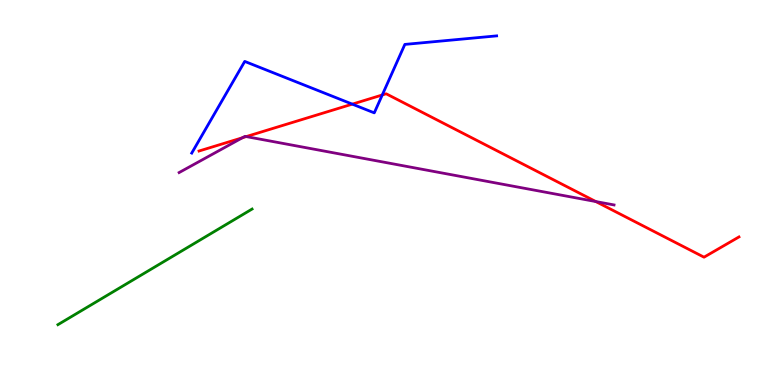[{'lines': ['blue', 'red'], 'intersections': [{'x': 4.55, 'y': 7.3}, {'x': 4.93, 'y': 7.53}]}, {'lines': ['green', 'red'], 'intersections': []}, {'lines': ['purple', 'red'], 'intersections': [{'x': 3.13, 'y': 6.42}, {'x': 3.18, 'y': 6.45}, {'x': 7.69, 'y': 4.76}]}, {'lines': ['blue', 'green'], 'intersections': []}, {'lines': ['blue', 'purple'], 'intersections': []}, {'lines': ['green', 'purple'], 'intersections': []}]